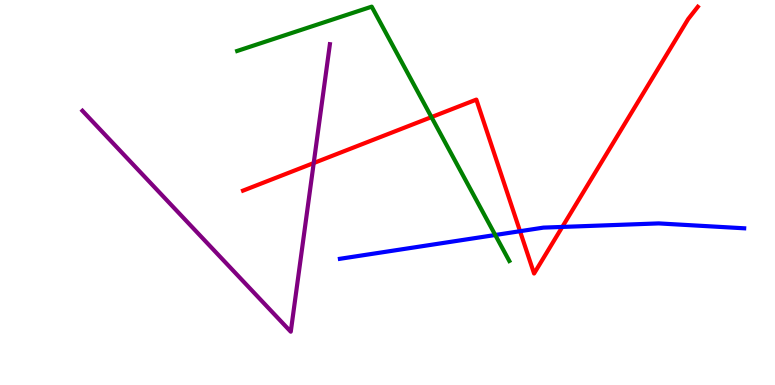[{'lines': ['blue', 'red'], 'intersections': [{'x': 6.71, 'y': 3.99}, {'x': 7.26, 'y': 4.11}]}, {'lines': ['green', 'red'], 'intersections': [{'x': 5.57, 'y': 6.96}]}, {'lines': ['purple', 'red'], 'intersections': [{'x': 4.05, 'y': 5.77}]}, {'lines': ['blue', 'green'], 'intersections': [{'x': 6.39, 'y': 3.9}]}, {'lines': ['blue', 'purple'], 'intersections': []}, {'lines': ['green', 'purple'], 'intersections': []}]